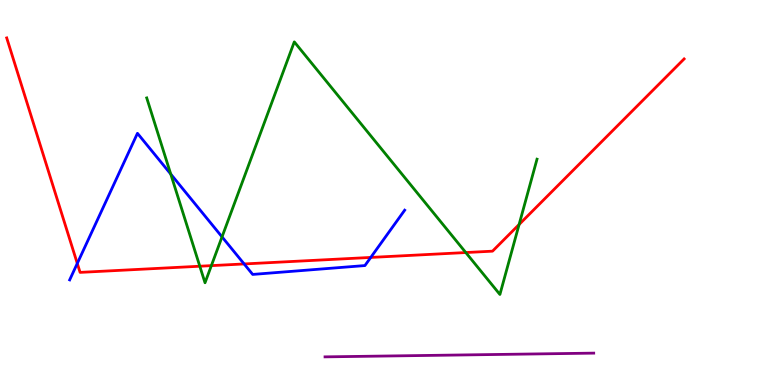[{'lines': ['blue', 'red'], 'intersections': [{'x': 0.997, 'y': 3.16}, {'x': 3.15, 'y': 3.14}, {'x': 4.78, 'y': 3.31}]}, {'lines': ['green', 'red'], 'intersections': [{'x': 2.58, 'y': 3.08}, {'x': 2.73, 'y': 3.1}, {'x': 6.01, 'y': 3.44}, {'x': 6.7, 'y': 4.17}]}, {'lines': ['purple', 'red'], 'intersections': []}, {'lines': ['blue', 'green'], 'intersections': [{'x': 2.2, 'y': 5.48}, {'x': 2.86, 'y': 3.85}]}, {'lines': ['blue', 'purple'], 'intersections': []}, {'lines': ['green', 'purple'], 'intersections': []}]